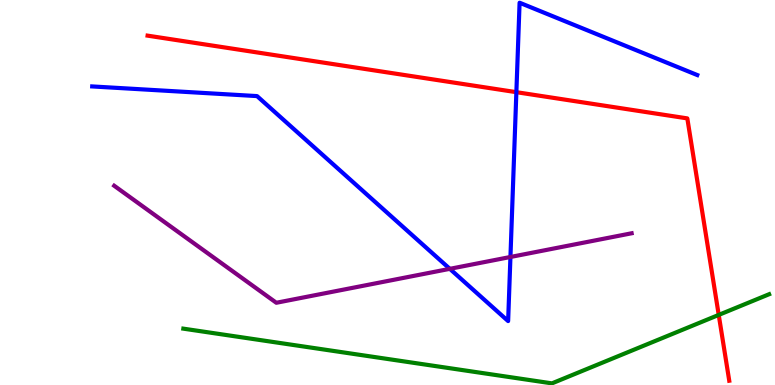[{'lines': ['blue', 'red'], 'intersections': [{'x': 6.66, 'y': 7.61}]}, {'lines': ['green', 'red'], 'intersections': [{'x': 9.27, 'y': 1.82}]}, {'lines': ['purple', 'red'], 'intersections': []}, {'lines': ['blue', 'green'], 'intersections': []}, {'lines': ['blue', 'purple'], 'intersections': [{'x': 5.8, 'y': 3.02}, {'x': 6.59, 'y': 3.33}]}, {'lines': ['green', 'purple'], 'intersections': []}]